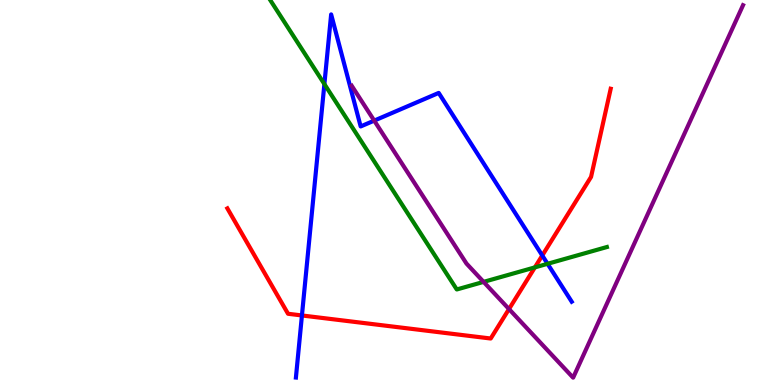[{'lines': ['blue', 'red'], 'intersections': [{'x': 3.9, 'y': 1.81}, {'x': 7.0, 'y': 3.36}]}, {'lines': ['green', 'red'], 'intersections': [{'x': 6.9, 'y': 3.05}]}, {'lines': ['purple', 'red'], 'intersections': [{'x': 6.57, 'y': 1.97}]}, {'lines': ['blue', 'green'], 'intersections': [{'x': 4.19, 'y': 7.82}, {'x': 7.07, 'y': 3.15}]}, {'lines': ['blue', 'purple'], 'intersections': [{'x': 4.83, 'y': 6.87}]}, {'lines': ['green', 'purple'], 'intersections': [{'x': 6.24, 'y': 2.68}]}]